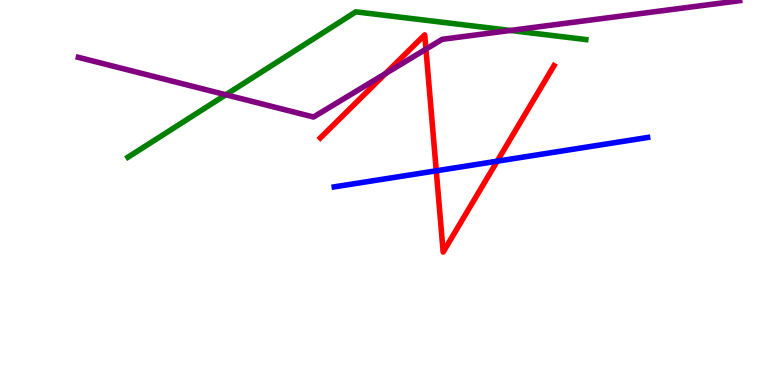[{'lines': ['blue', 'red'], 'intersections': [{'x': 5.63, 'y': 5.56}, {'x': 6.42, 'y': 5.81}]}, {'lines': ['green', 'red'], 'intersections': []}, {'lines': ['purple', 'red'], 'intersections': [{'x': 4.97, 'y': 8.09}, {'x': 5.5, 'y': 8.72}]}, {'lines': ['blue', 'green'], 'intersections': []}, {'lines': ['blue', 'purple'], 'intersections': []}, {'lines': ['green', 'purple'], 'intersections': [{'x': 2.91, 'y': 7.54}, {'x': 6.59, 'y': 9.21}]}]